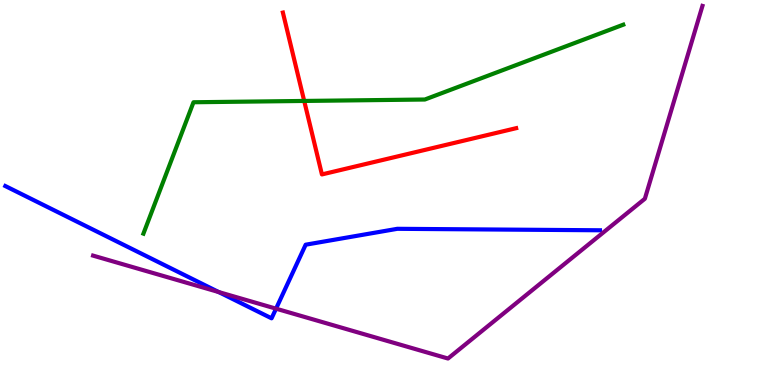[{'lines': ['blue', 'red'], 'intersections': []}, {'lines': ['green', 'red'], 'intersections': [{'x': 3.93, 'y': 7.38}]}, {'lines': ['purple', 'red'], 'intersections': []}, {'lines': ['blue', 'green'], 'intersections': []}, {'lines': ['blue', 'purple'], 'intersections': [{'x': 2.82, 'y': 2.41}, {'x': 3.56, 'y': 1.98}]}, {'lines': ['green', 'purple'], 'intersections': []}]